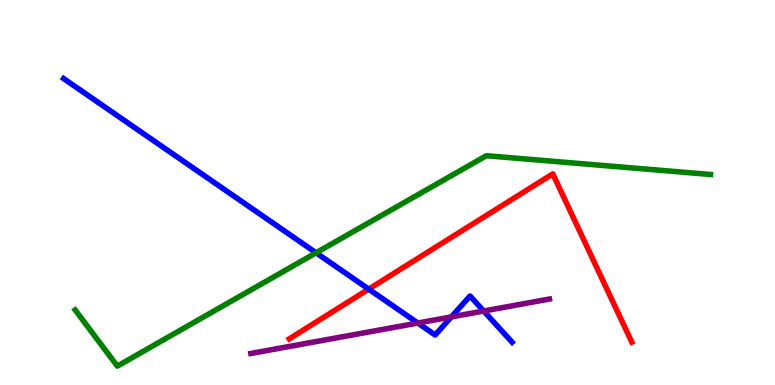[{'lines': ['blue', 'red'], 'intersections': [{'x': 4.76, 'y': 2.49}]}, {'lines': ['green', 'red'], 'intersections': []}, {'lines': ['purple', 'red'], 'intersections': []}, {'lines': ['blue', 'green'], 'intersections': [{'x': 4.08, 'y': 3.43}]}, {'lines': ['blue', 'purple'], 'intersections': [{'x': 5.39, 'y': 1.61}, {'x': 5.82, 'y': 1.77}, {'x': 6.24, 'y': 1.92}]}, {'lines': ['green', 'purple'], 'intersections': []}]